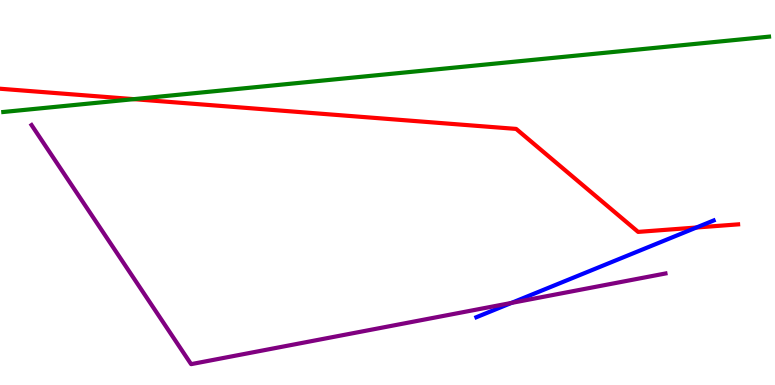[{'lines': ['blue', 'red'], 'intersections': [{'x': 8.99, 'y': 4.09}]}, {'lines': ['green', 'red'], 'intersections': [{'x': 1.73, 'y': 7.42}]}, {'lines': ['purple', 'red'], 'intersections': []}, {'lines': ['blue', 'green'], 'intersections': []}, {'lines': ['blue', 'purple'], 'intersections': [{'x': 6.6, 'y': 2.13}]}, {'lines': ['green', 'purple'], 'intersections': []}]